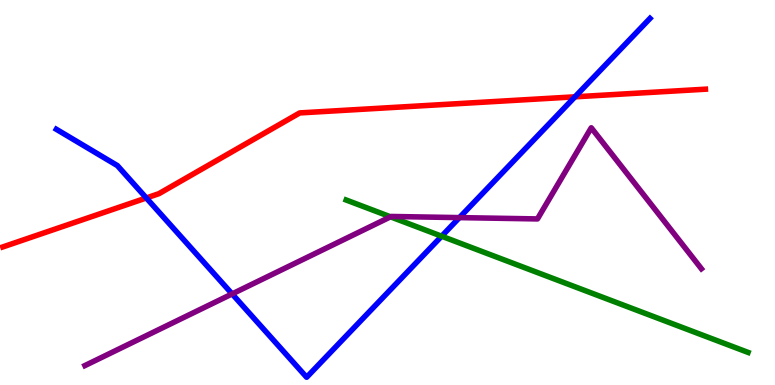[{'lines': ['blue', 'red'], 'intersections': [{'x': 1.89, 'y': 4.86}, {'x': 7.42, 'y': 7.49}]}, {'lines': ['green', 'red'], 'intersections': []}, {'lines': ['purple', 'red'], 'intersections': []}, {'lines': ['blue', 'green'], 'intersections': [{'x': 5.7, 'y': 3.86}]}, {'lines': ['blue', 'purple'], 'intersections': [{'x': 3.0, 'y': 2.37}, {'x': 5.93, 'y': 4.35}]}, {'lines': ['green', 'purple'], 'intersections': [{'x': 5.04, 'y': 4.37}]}]